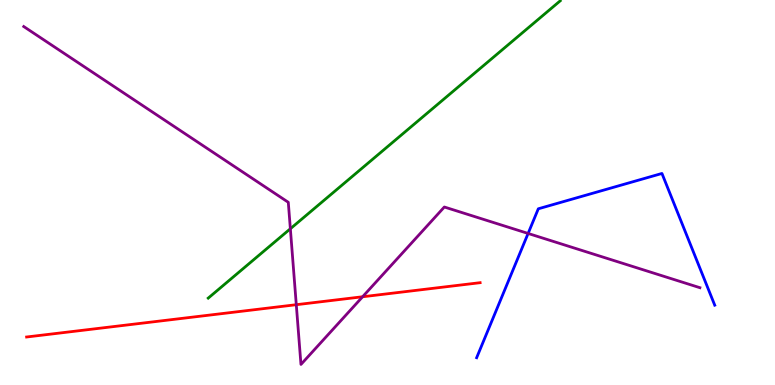[{'lines': ['blue', 'red'], 'intersections': []}, {'lines': ['green', 'red'], 'intersections': []}, {'lines': ['purple', 'red'], 'intersections': [{'x': 3.82, 'y': 2.09}, {'x': 4.68, 'y': 2.29}]}, {'lines': ['blue', 'green'], 'intersections': []}, {'lines': ['blue', 'purple'], 'intersections': [{'x': 6.81, 'y': 3.94}]}, {'lines': ['green', 'purple'], 'intersections': [{'x': 3.75, 'y': 4.06}]}]